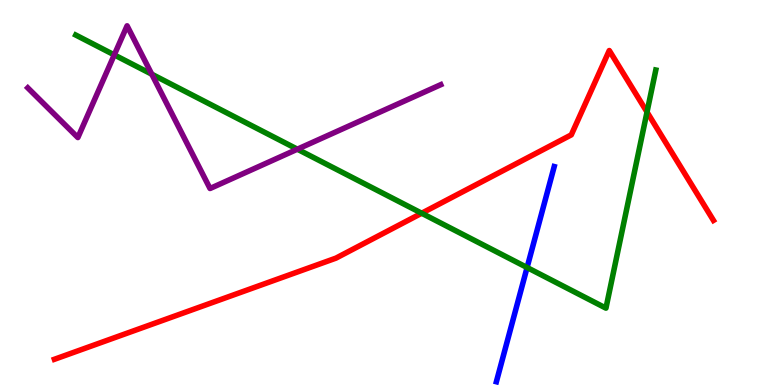[{'lines': ['blue', 'red'], 'intersections': []}, {'lines': ['green', 'red'], 'intersections': [{'x': 5.44, 'y': 4.46}, {'x': 8.35, 'y': 7.09}]}, {'lines': ['purple', 'red'], 'intersections': []}, {'lines': ['blue', 'green'], 'intersections': [{'x': 6.8, 'y': 3.05}]}, {'lines': ['blue', 'purple'], 'intersections': []}, {'lines': ['green', 'purple'], 'intersections': [{'x': 1.47, 'y': 8.57}, {'x': 1.96, 'y': 8.07}, {'x': 3.84, 'y': 6.12}]}]